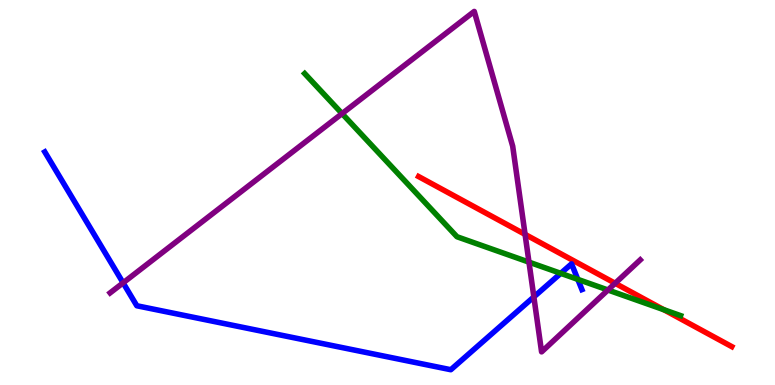[{'lines': ['blue', 'red'], 'intersections': []}, {'lines': ['green', 'red'], 'intersections': [{'x': 8.57, 'y': 1.96}]}, {'lines': ['purple', 'red'], 'intersections': [{'x': 6.78, 'y': 3.91}, {'x': 7.94, 'y': 2.64}]}, {'lines': ['blue', 'green'], 'intersections': [{'x': 7.24, 'y': 2.9}, {'x': 7.46, 'y': 2.74}]}, {'lines': ['blue', 'purple'], 'intersections': [{'x': 1.59, 'y': 2.65}, {'x': 6.89, 'y': 2.29}]}, {'lines': ['green', 'purple'], 'intersections': [{'x': 4.41, 'y': 7.05}, {'x': 6.83, 'y': 3.19}, {'x': 7.84, 'y': 2.47}]}]